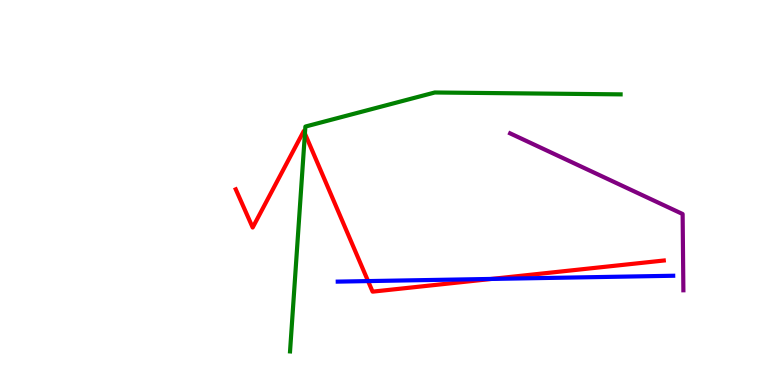[{'lines': ['blue', 'red'], 'intersections': [{'x': 4.75, 'y': 2.7}, {'x': 6.34, 'y': 2.76}]}, {'lines': ['green', 'red'], 'intersections': [{'x': 3.93, 'y': 6.53}]}, {'lines': ['purple', 'red'], 'intersections': []}, {'lines': ['blue', 'green'], 'intersections': []}, {'lines': ['blue', 'purple'], 'intersections': []}, {'lines': ['green', 'purple'], 'intersections': []}]